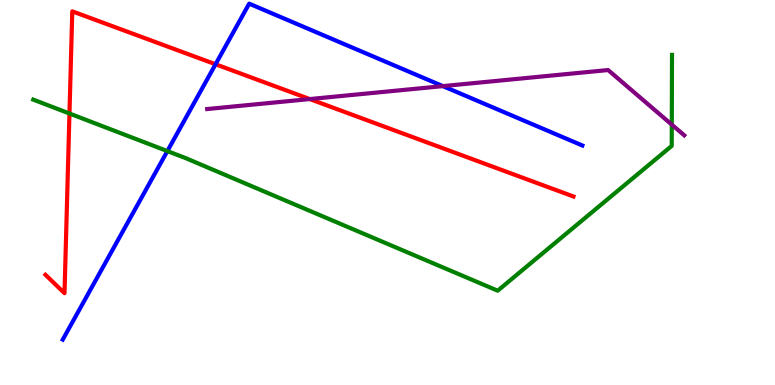[{'lines': ['blue', 'red'], 'intersections': [{'x': 2.78, 'y': 8.33}]}, {'lines': ['green', 'red'], 'intersections': [{'x': 0.896, 'y': 7.05}]}, {'lines': ['purple', 'red'], 'intersections': [{'x': 4.0, 'y': 7.43}]}, {'lines': ['blue', 'green'], 'intersections': [{'x': 2.16, 'y': 6.08}]}, {'lines': ['blue', 'purple'], 'intersections': [{'x': 5.71, 'y': 7.76}]}, {'lines': ['green', 'purple'], 'intersections': [{'x': 8.67, 'y': 6.76}]}]